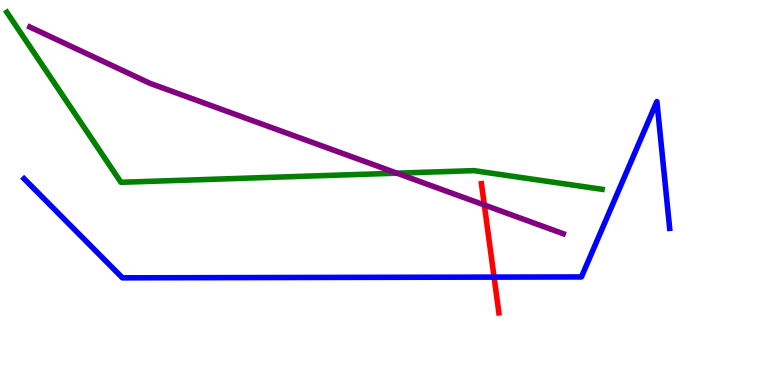[{'lines': ['blue', 'red'], 'intersections': [{'x': 6.38, 'y': 2.8}]}, {'lines': ['green', 'red'], 'intersections': []}, {'lines': ['purple', 'red'], 'intersections': [{'x': 6.25, 'y': 4.68}]}, {'lines': ['blue', 'green'], 'intersections': []}, {'lines': ['blue', 'purple'], 'intersections': []}, {'lines': ['green', 'purple'], 'intersections': [{'x': 5.12, 'y': 5.5}]}]